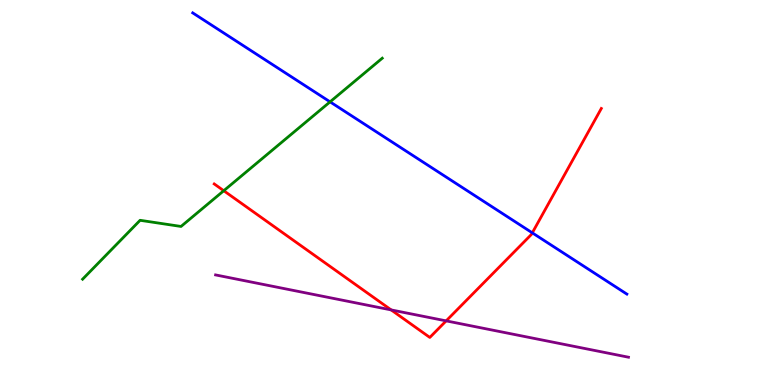[{'lines': ['blue', 'red'], 'intersections': [{'x': 6.87, 'y': 3.95}]}, {'lines': ['green', 'red'], 'intersections': [{'x': 2.89, 'y': 5.05}]}, {'lines': ['purple', 'red'], 'intersections': [{'x': 5.05, 'y': 1.95}, {'x': 5.76, 'y': 1.67}]}, {'lines': ['blue', 'green'], 'intersections': [{'x': 4.26, 'y': 7.35}]}, {'lines': ['blue', 'purple'], 'intersections': []}, {'lines': ['green', 'purple'], 'intersections': []}]